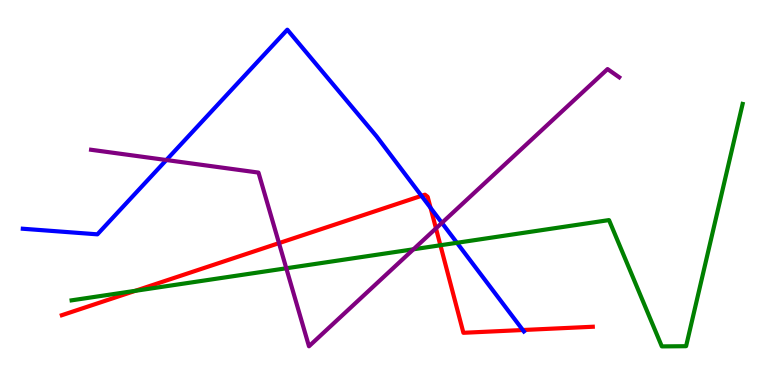[{'lines': ['blue', 'red'], 'intersections': [{'x': 5.44, 'y': 4.91}, {'x': 5.56, 'y': 4.6}, {'x': 6.75, 'y': 1.43}]}, {'lines': ['green', 'red'], 'intersections': [{'x': 1.75, 'y': 2.45}, {'x': 5.68, 'y': 3.63}]}, {'lines': ['purple', 'red'], 'intersections': [{'x': 3.6, 'y': 3.69}, {'x': 5.63, 'y': 4.07}]}, {'lines': ['blue', 'green'], 'intersections': [{'x': 5.9, 'y': 3.69}]}, {'lines': ['blue', 'purple'], 'intersections': [{'x': 2.15, 'y': 5.84}, {'x': 5.7, 'y': 4.21}]}, {'lines': ['green', 'purple'], 'intersections': [{'x': 3.69, 'y': 3.03}, {'x': 5.33, 'y': 3.52}]}]